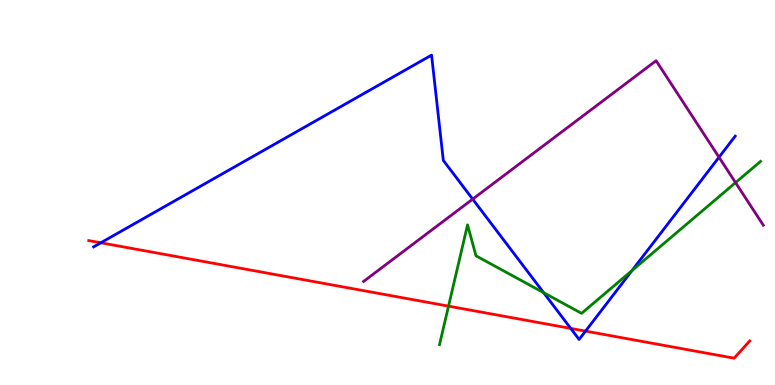[{'lines': ['blue', 'red'], 'intersections': [{'x': 1.3, 'y': 3.69}, {'x': 7.36, 'y': 1.47}, {'x': 7.56, 'y': 1.4}]}, {'lines': ['green', 'red'], 'intersections': [{'x': 5.79, 'y': 2.05}]}, {'lines': ['purple', 'red'], 'intersections': []}, {'lines': ['blue', 'green'], 'intersections': [{'x': 7.01, 'y': 2.4}, {'x': 8.16, 'y': 2.97}]}, {'lines': ['blue', 'purple'], 'intersections': [{'x': 6.1, 'y': 4.83}, {'x': 9.28, 'y': 5.92}]}, {'lines': ['green', 'purple'], 'intersections': [{'x': 9.49, 'y': 5.26}]}]